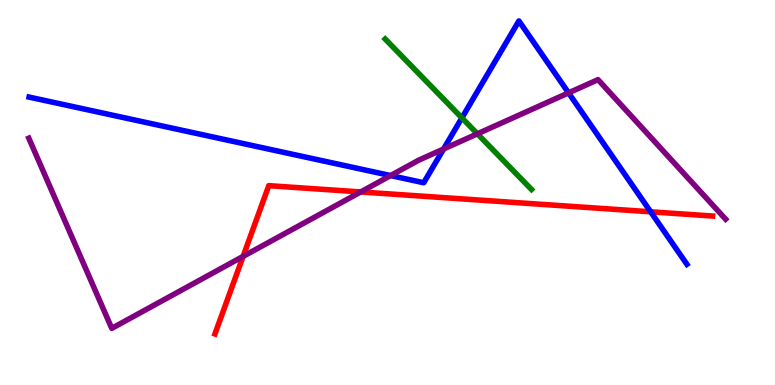[{'lines': ['blue', 'red'], 'intersections': [{'x': 8.4, 'y': 4.5}]}, {'lines': ['green', 'red'], 'intersections': []}, {'lines': ['purple', 'red'], 'intersections': [{'x': 3.14, 'y': 3.34}, {'x': 4.65, 'y': 5.01}]}, {'lines': ['blue', 'green'], 'intersections': [{'x': 5.96, 'y': 6.94}]}, {'lines': ['blue', 'purple'], 'intersections': [{'x': 5.04, 'y': 5.44}, {'x': 5.72, 'y': 6.13}, {'x': 7.34, 'y': 7.59}]}, {'lines': ['green', 'purple'], 'intersections': [{'x': 6.16, 'y': 6.52}]}]